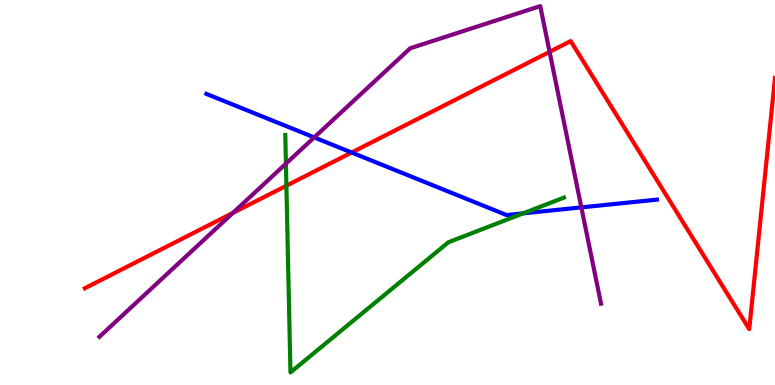[{'lines': ['blue', 'red'], 'intersections': [{'x': 4.54, 'y': 6.04}]}, {'lines': ['green', 'red'], 'intersections': [{'x': 3.7, 'y': 5.18}]}, {'lines': ['purple', 'red'], 'intersections': [{'x': 3.0, 'y': 4.47}, {'x': 7.09, 'y': 8.65}]}, {'lines': ['blue', 'green'], 'intersections': [{'x': 6.75, 'y': 4.46}]}, {'lines': ['blue', 'purple'], 'intersections': [{'x': 4.05, 'y': 6.43}, {'x': 7.5, 'y': 4.61}]}, {'lines': ['green', 'purple'], 'intersections': [{'x': 3.69, 'y': 5.75}]}]